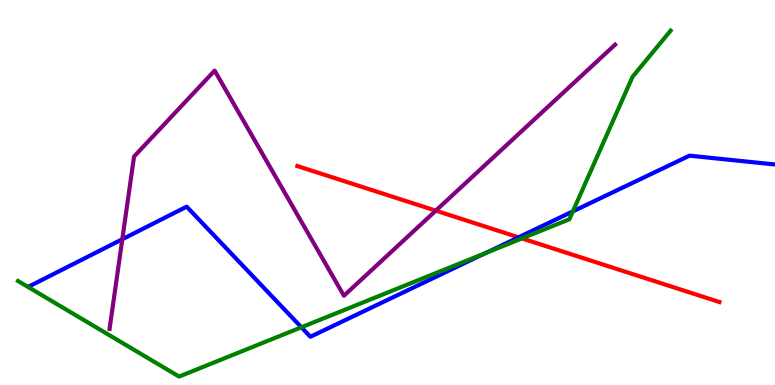[{'lines': ['blue', 'red'], 'intersections': [{'x': 6.69, 'y': 3.84}]}, {'lines': ['green', 'red'], 'intersections': [{'x': 6.73, 'y': 3.81}]}, {'lines': ['purple', 'red'], 'intersections': [{'x': 5.62, 'y': 4.53}]}, {'lines': ['blue', 'green'], 'intersections': [{'x': 3.89, 'y': 1.5}, {'x': 6.27, 'y': 3.43}, {'x': 7.39, 'y': 4.51}]}, {'lines': ['blue', 'purple'], 'intersections': [{'x': 1.58, 'y': 3.79}]}, {'lines': ['green', 'purple'], 'intersections': []}]